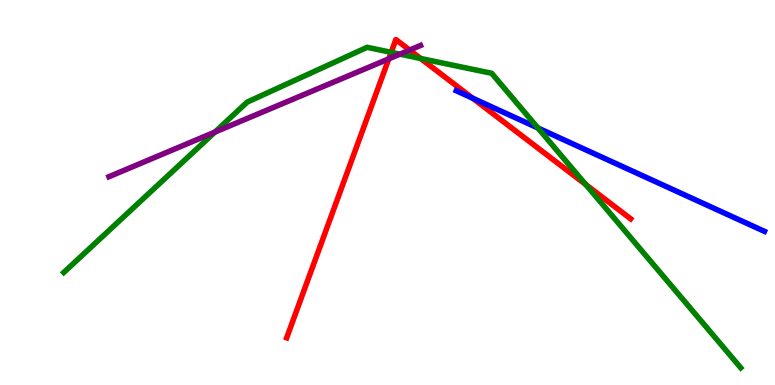[{'lines': ['blue', 'red'], 'intersections': [{'x': 6.1, 'y': 7.45}]}, {'lines': ['green', 'red'], 'intersections': [{'x': 5.05, 'y': 8.64}, {'x': 5.43, 'y': 8.48}, {'x': 7.56, 'y': 5.21}]}, {'lines': ['purple', 'red'], 'intersections': [{'x': 5.02, 'y': 8.47}, {'x': 5.29, 'y': 8.7}]}, {'lines': ['blue', 'green'], 'intersections': [{'x': 6.94, 'y': 6.68}]}, {'lines': ['blue', 'purple'], 'intersections': []}, {'lines': ['green', 'purple'], 'intersections': [{'x': 2.77, 'y': 6.57}, {'x': 5.16, 'y': 8.59}]}]